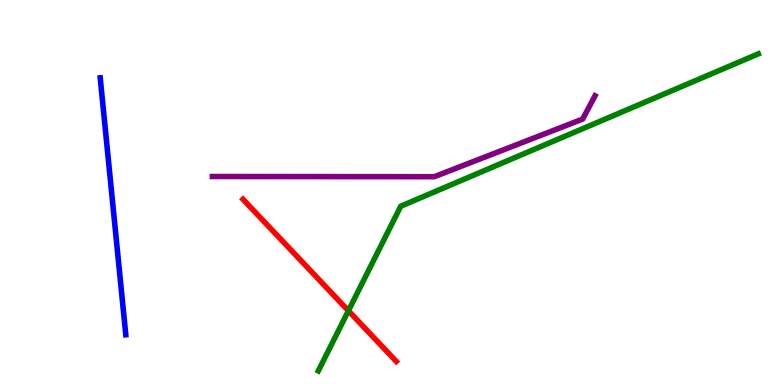[{'lines': ['blue', 'red'], 'intersections': []}, {'lines': ['green', 'red'], 'intersections': [{'x': 4.5, 'y': 1.93}]}, {'lines': ['purple', 'red'], 'intersections': []}, {'lines': ['blue', 'green'], 'intersections': []}, {'lines': ['blue', 'purple'], 'intersections': []}, {'lines': ['green', 'purple'], 'intersections': []}]